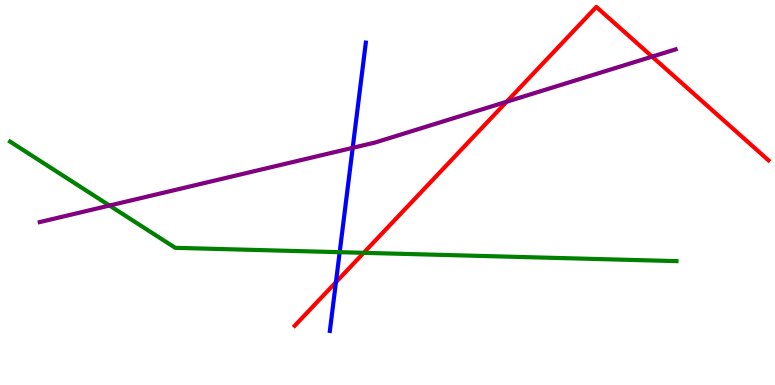[{'lines': ['blue', 'red'], 'intersections': [{'x': 4.33, 'y': 2.67}]}, {'lines': ['green', 'red'], 'intersections': [{'x': 4.69, 'y': 3.43}]}, {'lines': ['purple', 'red'], 'intersections': [{'x': 6.54, 'y': 7.36}, {'x': 8.41, 'y': 8.53}]}, {'lines': ['blue', 'green'], 'intersections': [{'x': 4.38, 'y': 3.45}]}, {'lines': ['blue', 'purple'], 'intersections': [{'x': 4.55, 'y': 6.16}]}, {'lines': ['green', 'purple'], 'intersections': [{'x': 1.41, 'y': 4.66}]}]